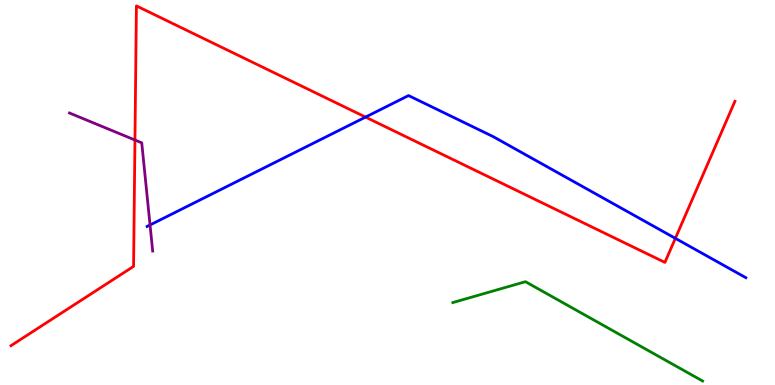[{'lines': ['blue', 'red'], 'intersections': [{'x': 4.72, 'y': 6.96}, {'x': 8.71, 'y': 3.81}]}, {'lines': ['green', 'red'], 'intersections': []}, {'lines': ['purple', 'red'], 'intersections': [{'x': 1.74, 'y': 6.36}]}, {'lines': ['blue', 'green'], 'intersections': []}, {'lines': ['blue', 'purple'], 'intersections': [{'x': 1.94, 'y': 4.16}]}, {'lines': ['green', 'purple'], 'intersections': []}]